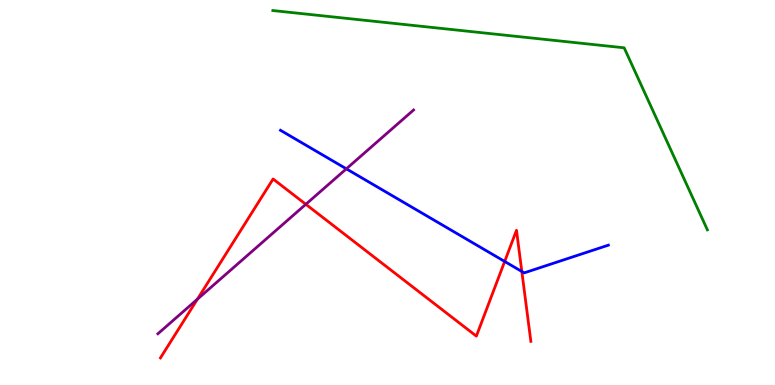[{'lines': ['blue', 'red'], 'intersections': [{'x': 6.51, 'y': 3.21}, {'x': 6.73, 'y': 2.95}]}, {'lines': ['green', 'red'], 'intersections': []}, {'lines': ['purple', 'red'], 'intersections': [{'x': 2.55, 'y': 2.23}, {'x': 3.95, 'y': 4.69}]}, {'lines': ['blue', 'green'], 'intersections': []}, {'lines': ['blue', 'purple'], 'intersections': [{'x': 4.47, 'y': 5.61}]}, {'lines': ['green', 'purple'], 'intersections': []}]